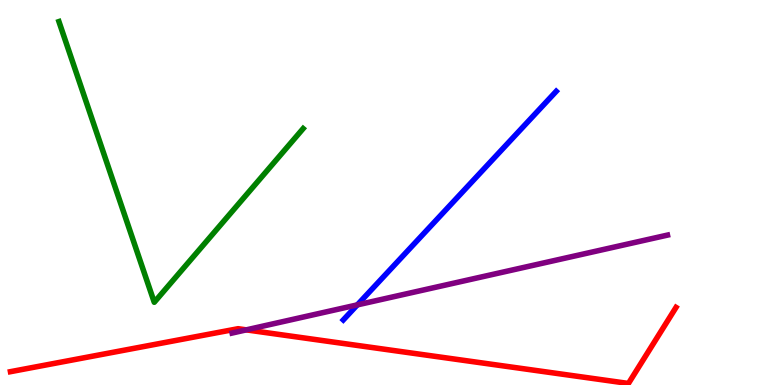[{'lines': ['blue', 'red'], 'intersections': []}, {'lines': ['green', 'red'], 'intersections': []}, {'lines': ['purple', 'red'], 'intersections': [{'x': 3.18, 'y': 1.43}]}, {'lines': ['blue', 'green'], 'intersections': []}, {'lines': ['blue', 'purple'], 'intersections': [{'x': 4.61, 'y': 2.08}]}, {'lines': ['green', 'purple'], 'intersections': []}]